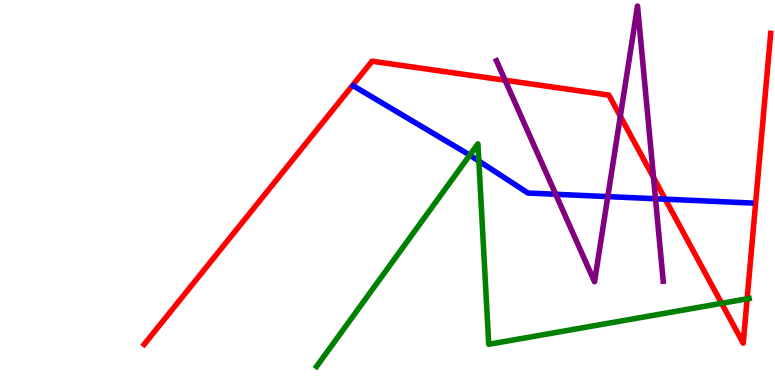[{'lines': ['blue', 'red'], 'intersections': [{'x': 8.58, 'y': 4.83}]}, {'lines': ['green', 'red'], 'intersections': [{'x': 9.31, 'y': 2.12}, {'x': 9.64, 'y': 2.24}]}, {'lines': ['purple', 'red'], 'intersections': [{'x': 6.52, 'y': 7.92}, {'x': 8.0, 'y': 6.98}, {'x': 8.43, 'y': 5.39}]}, {'lines': ['blue', 'green'], 'intersections': [{'x': 6.06, 'y': 5.97}, {'x': 6.18, 'y': 5.82}]}, {'lines': ['blue', 'purple'], 'intersections': [{'x': 7.17, 'y': 4.95}, {'x': 7.84, 'y': 4.89}, {'x': 8.46, 'y': 4.84}]}, {'lines': ['green', 'purple'], 'intersections': []}]